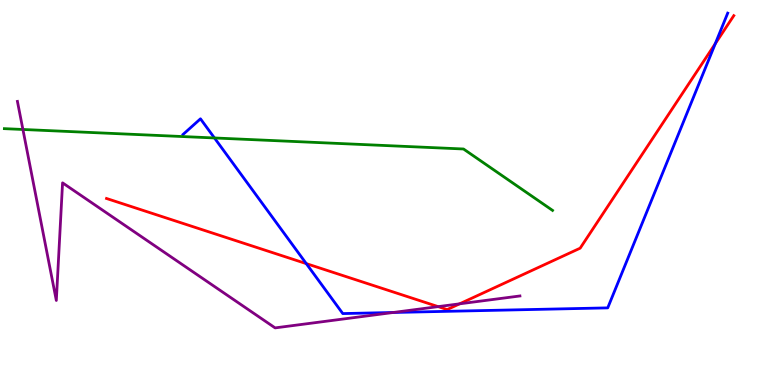[{'lines': ['blue', 'red'], 'intersections': [{'x': 3.95, 'y': 3.15}, {'x': 9.23, 'y': 8.87}]}, {'lines': ['green', 'red'], 'intersections': []}, {'lines': ['purple', 'red'], 'intersections': [{'x': 5.65, 'y': 2.04}, {'x': 5.93, 'y': 2.11}]}, {'lines': ['blue', 'green'], 'intersections': [{'x': 2.77, 'y': 6.42}]}, {'lines': ['blue', 'purple'], 'intersections': [{'x': 5.07, 'y': 1.88}]}, {'lines': ['green', 'purple'], 'intersections': [{'x': 0.296, 'y': 6.64}]}]